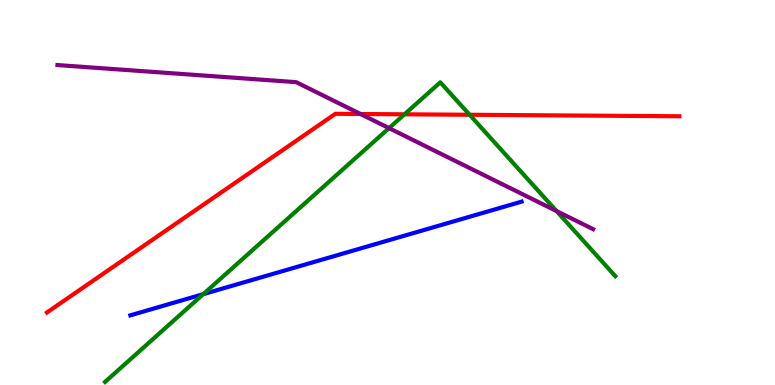[{'lines': ['blue', 'red'], 'intersections': []}, {'lines': ['green', 'red'], 'intersections': [{'x': 5.22, 'y': 7.03}, {'x': 6.06, 'y': 7.02}]}, {'lines': ['purple', 'red'], 'intersections': [{'x': 4.65, 'y': 7.04}]}, {'lines': ['blue', 'green'], 'intersections': [{'x': 2.62, 'y': 2.36}]}, {'lines': ['blue', 'purple'], 'intersections': []}, {'lines': ['green', 'purple'], 'intersections': [{'x': 5.02, 'y': 6.67}, {'x': 7.18, 'y': 4.52}]}]